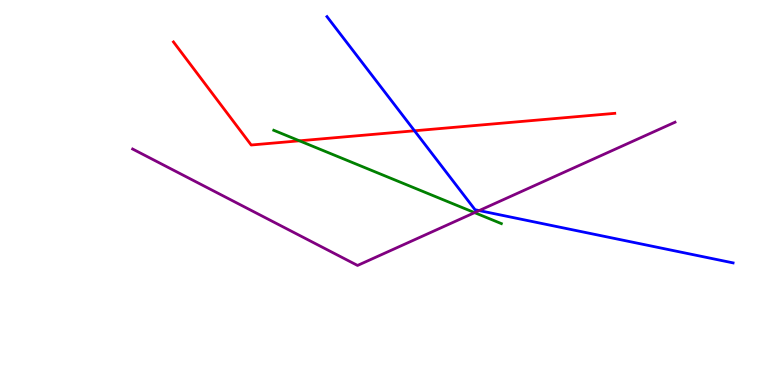[{'lines': ['blue', 'red'], 'intersections': [{'x': 5.35, 'y': 6.6}]}, {'lines': ['green', 'red'], 'intersections': [{'x': 3.86, 'y': 6.34}]}, {'lines': ['purple', 'red'], 'intersections': []}, {'lines': ['blue', 'green'], 'intersections': []}, {'lines': ['blue', 'purple'], 'intersections': [{'x': 6.18, 'y': 4.53}]}, {'lines': ['green', 'purple'], 'intersections': [{'x': 6.12, 'y': 4.48}]}]